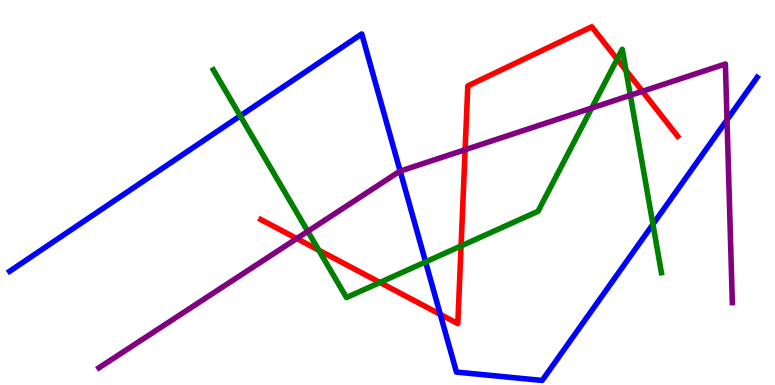[{'lines': ['blue', 'red'], 'intersections': [{'x': 5.68, 'y': 1.83}]}, {'lines': ['green', 'red'], 'intersections': [{'x': 4.11, 'y': 3.5}, {'x': 4.9, 'y': 2.66}, {'x': 5.95, 'y': 3.61}, {'x': 7.96, 'y': 8.46}, {'x': 8.08, 'y': 8.17}]}, {'lines': ['purple', 'red'], 'intersections': [{'x': 3.83, 'y': 3.8}, {'x': 6.0, 'y': 6.11}, {'x': 8.29, 'y': 7.63}]}, {'lines': ['blue', 'green'], 'intersections': [{'x': 3.1, 'y': 6.99}, {'x': 5.49, 'y': 3.2}, {'x': 8.42, 'y': 4.17}]}, {'lines': ['blue', 'purple'], 'intersections': [{'x': 5.16, 'y': 5.56}, {'x': 9.38, 'y': 6.89}]}, {'lines': ['green', 'purple'], 'intersections': [{'x': 3.97, 'y': 3.99}, {'x': 7.64, 'y': 7.19}, {'x': 8.13, 'y': 7.52}]}]